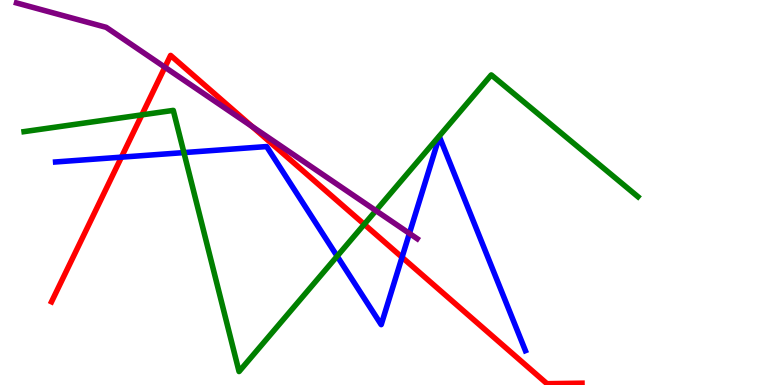[{'lines': ['blue', 'red'], 'intersections': [{'x': 1.57, 'y': 5.92}, {'x': 5.19, 'y': 3.32}]}, {'lines': ['green', 'red'], 'intersections': [{'x': 1.83, 'y': 7.02}, {'x': 4.7, 'y': 4.17}]}, {'lines': ['purple', 'red'], 'intersections': [{'x': 2.13, 'y': 8.25}, {'x': 3.25, 'y': 6.71}]}, {'lines': ['blue', 'green'], 'intersections': [{'x': 2.37, 'y': 6.04}, {'x': 4.35, 'y': 3.35}]}, {'lines': ['blue', 'purple'], 'intersections': [{'x': 5.28, 'y': 3.94}]}, {'lines': ['green', 'purple'], 'intersections': [{'x': 4.85, 'y': 4.53}]}]